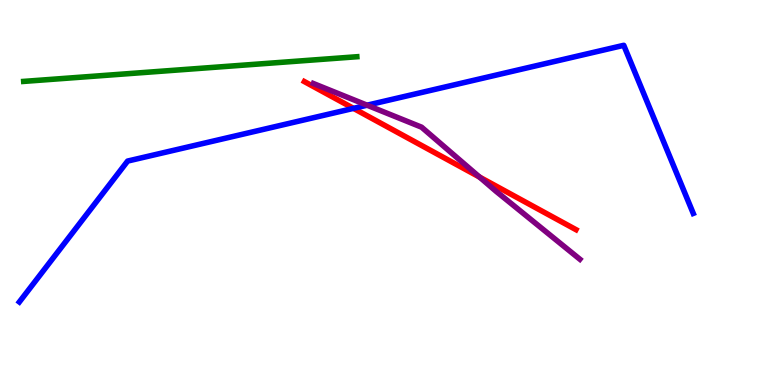[{'lines': ['blue', 'red'], 'intersections': [{'x': 4.56, 'y': 7.19}]}, {'lines': ['green', 'red'], 'intersections': []}, {'lines': ['purple', 'red'], 'intersections': [{'x': 6.19, 'y': 5.4}]}, {'lines': ['blue', 'green'], 'intersections': []}, {'lines': ['blue', 'purple'], 'intersections': [{'x': 4.74, 'y': 7.27}]}, {'lines': ['green', 'purple'], 'intersections': []}]